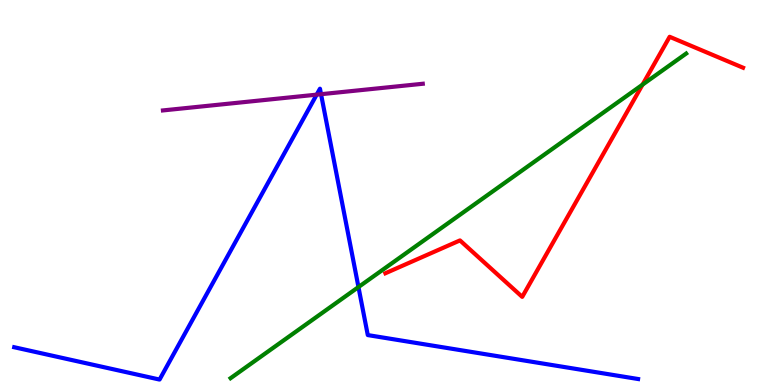[{'lines': ['blue', 'red'], 'intersections': []}, {'lines': ['green', 'red'], 'intersections': [{'x': 8.29, 'y': 7.8}]}, {'lines': ['purple', 'red'], 'intersections': []}, {'lines': ['blue', 'green'], 'intersections': [{'x': 4.63, 'y': 2.54}]}, {'lines': ['blue', 'purple'], 'intersections': [{'x': 4.09, 'y': 7.54}, {'x': 4.14, 'y': 7.55}]}, {'lines': ['green', 'purple'], 'intersections': []}]